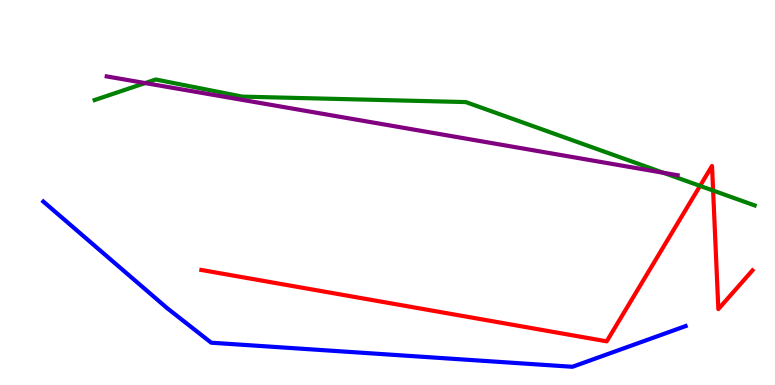[{'lines': ['blue', 'red'], 'intersections': []}, {'lines': ['green', 'red'], 'intersections': [{'x': 9.03, 'y': 5.17}, {'x': 9.2, 'y': 5.05}]}, {'lines': ['purple', 'red'], 'intersections': []}, {'lines': ['blue', 'green'], 'intersections': []}, {'lines': ['blue', 'purple'], 'intersections': []}, {'lines': ['green', 'purple'], 'intersections': [{'x': 1.87, 'y': 7.84}, {'x': 8.56, 'y': 5.51}]}]